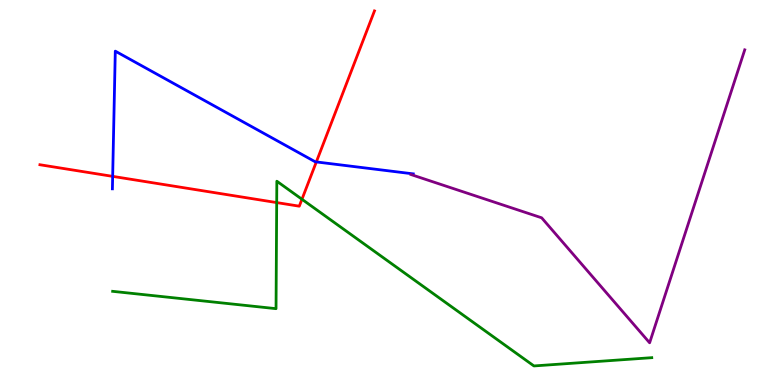[{'lines': ['blue', 'red'], 'intersections': [{'x': 1.45, 'y': 5.42}, {'x': 4.08, 'y': 5.79}]}, {'lines': ['green', 'red'], 'intersections': [{'x': 3.57, 'y': 4.74}, {'x': 3.9, 'y': 4.82}]}, {'lines': ['purple', 'red'], 'intersections': []}, {'lines': ['blue', 'green'], 'intersections': []}, {'lines': ['blue', 'purple'], 'intersections': []}, {'lines': ['green', 'purple'], 'intersections': []}]